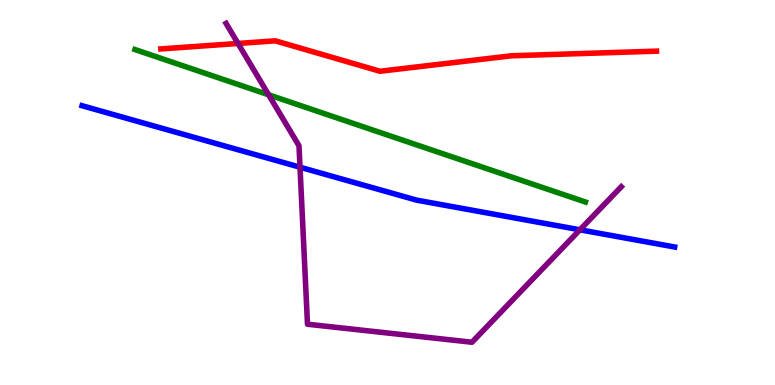[{'lines': ['blue', 'red'], 'intersections': []}, {'lines': ['green', 'red'], 'intersections': []}, {'lines': ['purple', 'red'], 'intersections': [{'x': 3.07, 'y': 8.87}]}, {'lines': ['blue', 'green'], 'intersections': []}, {'lines': ['blue', 'purple'], 'intersections': [{'x': 3.87, 'y': 5.66}, {'x': 7.48, 'y': 4.03}]}, {'lines': ['green', 'purple'], 'intersections': [{'x': 3.47, 'y': 7.54}]}]